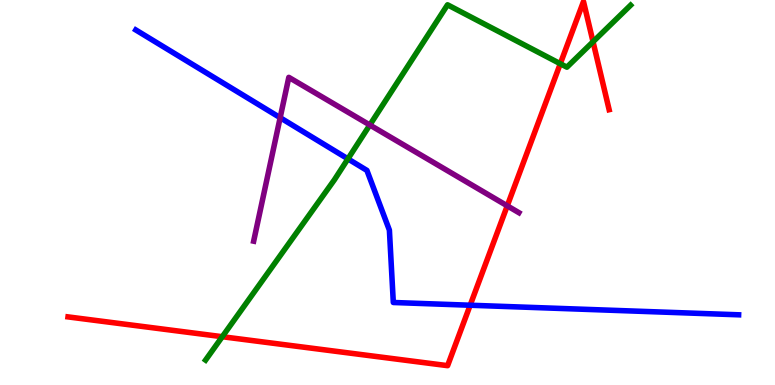[{'lines': ['blue', 'red'], 'intersections': [{'x': 6.07, 'y': 2.07}]}, {'lines': ['green', 'red'], 'intersections': [{'x': 2.87, 'y': 1.25}, {'x': 7.23, 'y': 8.34}, {'x': 7.65, 'y': 8.92}]}, {'lines': ['purple', 'red'], 'intersections': [{'x': 6.55, 'y': 4.65}]}, {'lines': ['blue', 'green'], 'intersections': [{'x': 4.49, 'y': 5.87}]}, {'lines': ['blue', 'purple'], 'intersections': [{'x': 3.62, 'y': 6.94}]}, {'lines': ['green', 'purple'], 'intersections': [{'x': 4.77, 'y': 6.75}]}]